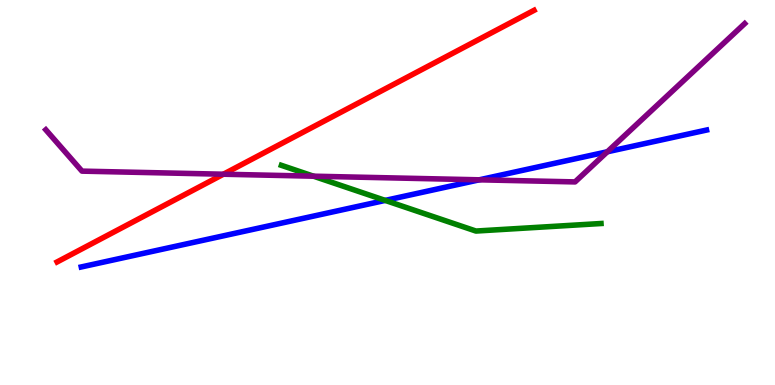[{'lines': ['blue', 'red'], 'intersections': []}, {'lines': ['green', 'red'], 'intersections': []}, {'lines': ['purple', 'red'], 'intersections': [{'x': 2.88, 'y': 5.47}]}, {'lines': ['blue', 'green'], 'intersections': [{'x': 4.97, 'y': 4.79}]}, {'lines': ['blue', 'purple'], 'intersections': [{'x': 6.18, 'y': 5.33}, {'x': 7.84, 'y': 6.06}]}, {'lines': ['green', 'purple'], 'intersections': [{'x': 4.05, 'y': 5.42}]}]